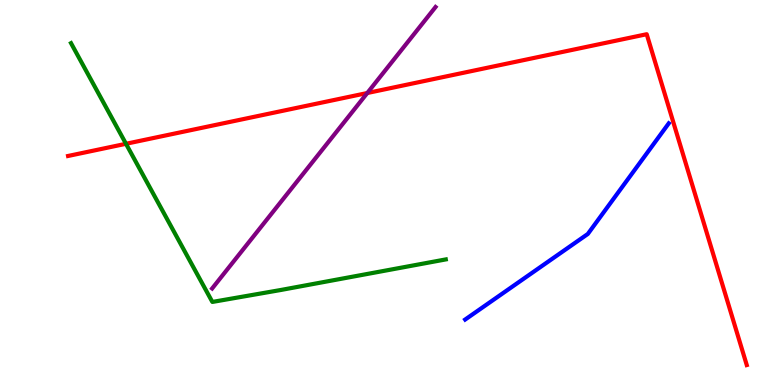[{'lines': ['blue', 'red'], 'intersections': []}, {'lines': ['green', 'red'], 'intersections': [{'x': 1.63, 'y': 6.27}]}, {'lines': ['purple', 'red'], 'intersections': [{'x': 4.74, 'y': 7.58}]}, {'lines': ['blue', 'green'], 'intersections': []}, {'lines': ['blue', 'purple'], 'intersections': []}, {'lines': ['green', 'purple'], 'intersections': []}]